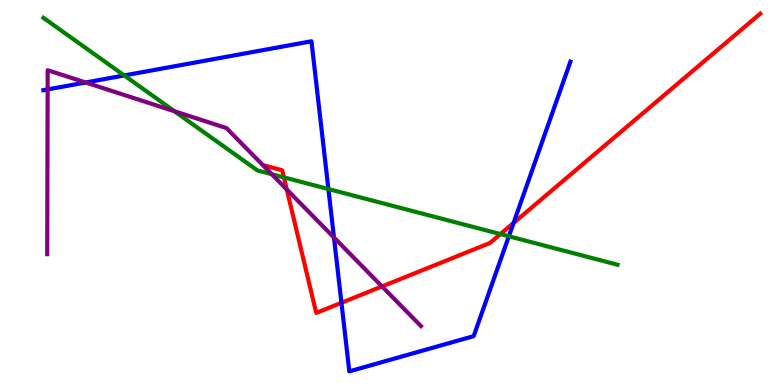[{'lines': ['blue', 'red'], 'intersections': [{'x': 4.41, 'y': 2.14}, {'x': 6.63, 'y': 4.21}]}, {'lines': ['green', 'red'], 'intersections': [{'x': 3.66, 'y': 5.39}, {'x': 6.46, 'y': 3.92}]}, {'lines': ['purple', 'red'], 'intersections': [{'x': 3.7, 'y': 5.08}, {'x': 4.93, 'y': 2.56}]}, {'lines': ['blue', 'green'], 'intersections': [{'x': 1.6, 'y': 8.04}, {'x': 4.24, 'y': 5.09}, {'x': 6.57, 'y': 3.86}]}, {'lines': ['blue', 'purple'], 'intersections': [{'x': 0.615, 'y': 7.68}, {'x': 1.1, 'y': 7.86}, {'x': 4.31, 'y': 3.83}]}, {'lines': ['green', 'purple'], 'intersections': [{'x': 2.25, 'y': 7.11}, {'x': 3.51, 'y': 5.48}]}]